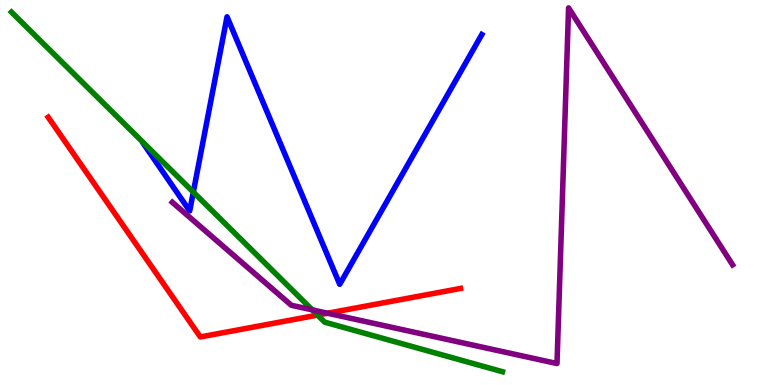[{'lines': ['blue', 'red'], 'intersections': []}, {'lines': ['green', 'red'], 'intersections': [{'x': 4.1, 'y': 1.82}]}, {'lines': ['purple', 'red'], 'intersections': [{'x': 4.23, 'y': 1.86}]}, {'lines': ['blue', 'green'], 'intersections': [{'x': 2.49, 'y': 5.01}]}, {'lines': ['blue', 'purple'], 'intersections': []}, {'lines': ['green', 'purple'], 'intersections': [{'x': 4.03, 'y': 1.95}]}]